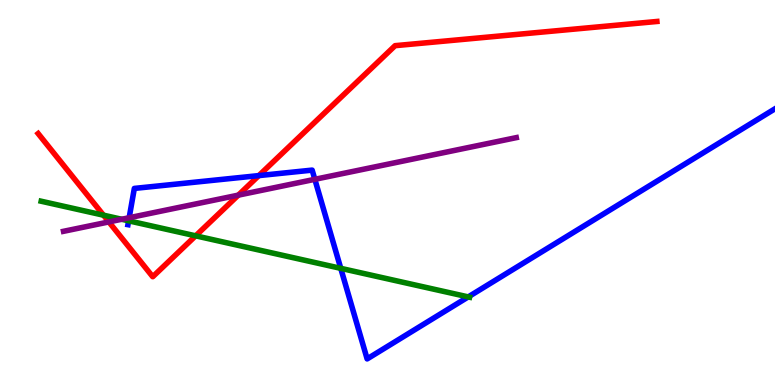[{'lines': ['blue', 'red'], 'intersections': [{'x': 3.34, 'y': 5.44}]}, {'lines': ['green', 'red'], 'intersections': [{'x': 1.34, 'y': 4.41}, {'x': 2.52, 'y': 3.87}]}, {'lines': ['purple', 'red'], 'intersections': [{'x': 1.4, 'y': 4.24}, {'x': 3.08, 'y': 4.93}]}, {'lines': ['blue', 'green'], 'intersections': [{'x': 1.66, 'y': 4.26}, {'x': 4.4, 'y': 3.03}, {'x': 6.04, 'y': 2.29}]}, {'lines': ['blue', 'purple'], 'intersections': [{'x': 1.67, 'y': 4.34}, {'x': 4.06, 'y': 5.34}]}, {'lines': ['green', 'purple'], 'intersections': [{'x': 1.57, 'y': 4.3}]}]